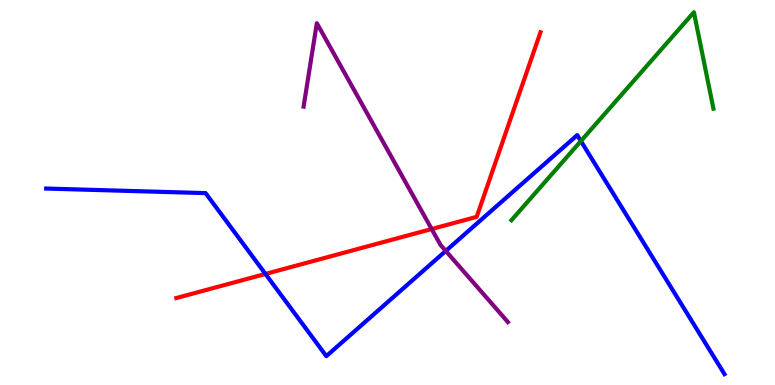[{'lines': ['blue', 'red'], 'intersections': [{'x': 3.43, 'y': 2.88}]}, {'lines': ['green', 'red'], 'intersections': []}, {'lines': ['purple', 'red'], 'intersections': [{'x': 5.57, 'y': 4.05}]}, {'lines': ['blue', 'green'], 'intersections': [{'x': 7.5, 'y': 6.34}]}, {'lines': ['blue', 'purple'], 'intersections': [{'x': 5.75, 'y': 3.48}]}, {'lines': ['green', 'purple'], 'intersections': []}]